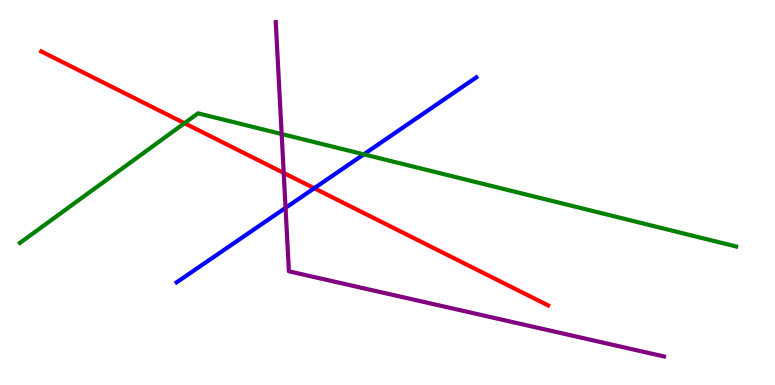[{'lines': ['blue', 'red'], 'intersections': [{'x': 4.05, 'y': 5.11}]}, {'lines': ['green', 'red'], 'intersections': [{'x': 2.38, 'y': 6.8}]}, {'lines': ['purple', 'red'], 'intersections': [{'x': 3.66, 'y': 5.51}]}, {'lines': ['blue', 'green'], 'intersections': [{'x': 4.69, 'y': 5.99}]}, {'lines': ['blue', 'purple'], 'intersections': [{'x': 3.68, 'y': 4.6}]}, {'lines': ['green', 'purple'], 'intersections': [{'x': 3.63, 'y': 6.52}]}]